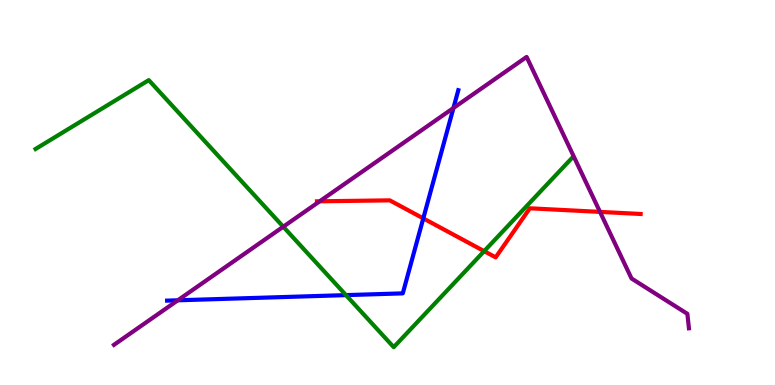[{'lines': ['blue', 'red'], 'intersections': [{'x': 5.46, 'y': 4.33}]}, {'lines': ['green', 'red'], 'intersections': [{'x': 6.25, 'y': 3.48}]}, {'lines': ['purple', 'red'], 'intersections': [{'x': 4.13, 'y': 4.77}, {'x': 7.74, 'y': 4.5}]}, {'lines': ['blue', 'green'], 'intersections': [{'x': 4.46, 'y': 2.33}]}, {'lines': ['blue', 'purple'], 'intersections': [{'x': 2.29, 'y': 2.2}, {'x': 5.85, 'y': 7.2}]}, {'lines': ['green', 'purple'], 'intersections': [{'x': 3.65, 'y': 4.11}]}]